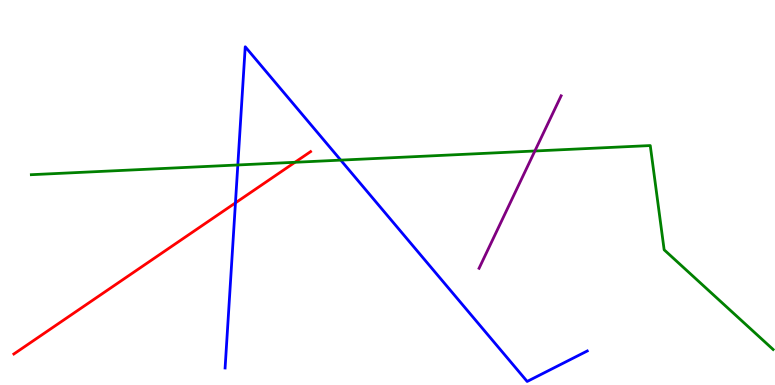[{'lines': ['blue', 'red'], 'intersections': [{'x': 3.04, 'y': 4.73}]}, {'lines': ['green', 'red'], 'intersections': [{'x': 3.81, 'y': 5.78}]}, {'lines': ['purple', 'red'], 'intersections': []}, {'lines': ['blue', 'green'], 'intersections': [{'x': 3.07, 'y': 5.71}, {'x': 4.4, 'y': 5.84}]}, {'lines': ['blue', 'purple'], 'intersections': []}, {'lines': ['green', 'purple'], 'intersections': [{'x': 6.9, 'y': 6.08}]}]